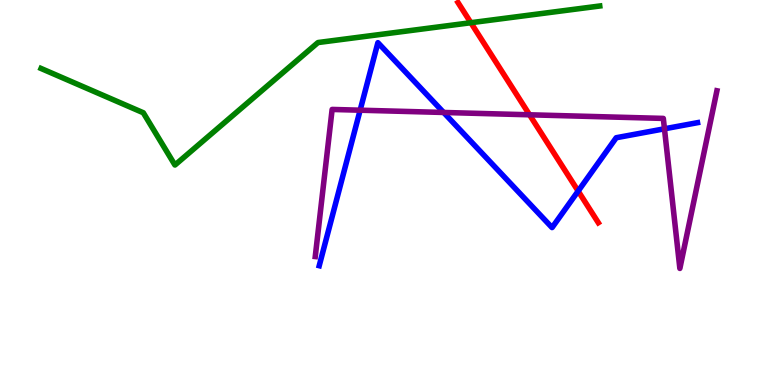[{'lines': ['blue', 'red'], 'intersections': [{'x': 7.46, 'y': 5.04}]}, {'lines': ['green', 'red'], 'intersections': [{'x': 6.08, 'y': 9.41}]}, {'lines': ['purple', 'red'], 'intersections': [{'x': 6.83, 'y': 7.02}]}, {'lines': ['blue', 'green'], 'intersections': []}, {'lines': ['blue', 'purple'], 'intersections': [{'x': 4.65, 'y': 7.14}, {'x': 5.72, 'y': 7.08}, {'x': 8.57, 'y': 6.65}]}, {'lines': ['green', 'purple'], 'intersections': []}]